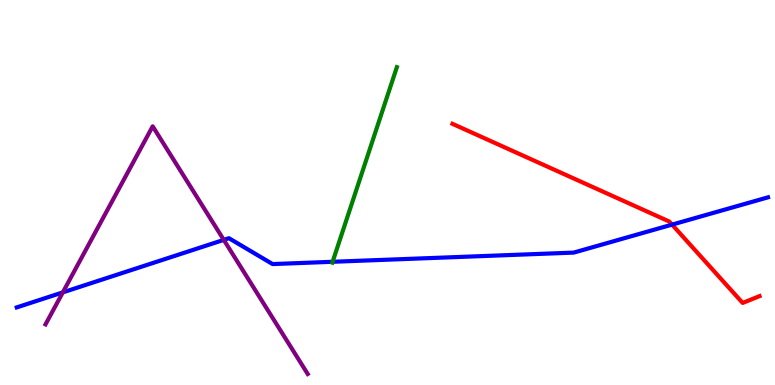[{'lines': ['blue', 'red'], 'intersections': [{'x': 8.67, 'y': 4.17}]}, {'lines': ['green', 'red'], 'intersections': []}, {'lines': ['purple', 'red'], 'intersections': []}, {'lines': ['blue', 'green'], 'intersections': [{'x': 4.29, 'y': 3.2}]}, {'lines': ['blue', 'purple'], 'intersections': [{'x': 0.811, 'y': 2.41}, {'x': 2.89, 'y': 3.77}]}, {'lines': ['green', 'purple'], 'intersections': []}]